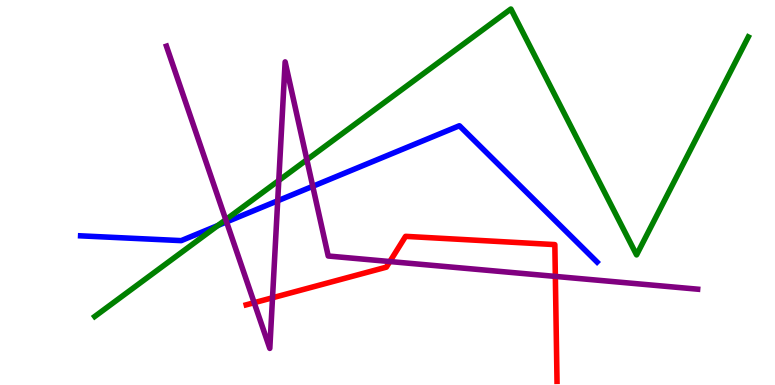[{'lines': ['blue', 'red'], 'intersections': []}, {'lines': ['green', 'red'], 'intersections': []}, {'lines': ['purple', 'red'], 'intersections': [{'x': 3.28, 'y': 2.14}, {'x': 3.52, 'y': 2.27}, {'x': 5.03, 'y': 3.21}, {'x': 7.17, 'y': 2.82}]}, {'lines': ['blue', 'green'], 'intersections': [{'x': 2.81, 'y': 4.14}]}, {'lines': ['blue', 'purple'], 'intersections': [{'x': 2.92, 'y': 4.24}, {'x': 3.58, 'y': 4.78}, {'x': 4.04, 'y': 5.16}]}, {'lines': ['green', 'purple'], 'intersections': [{'x': 2.91, 'y': 4.29}, {'x': 3.6, 'y': 5.31}, {'x': 3.96, 'y': 5.85}]}]